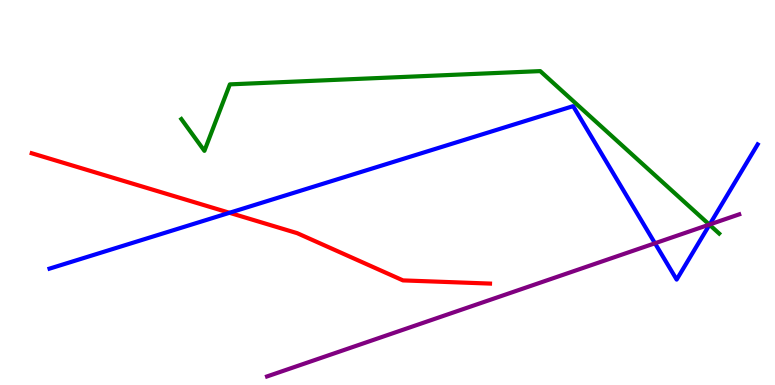[{'lines': ['blue', 'red'], 'intersections': [{'x': 2.96, 'y': 4.47}]}, {'lines': ['green', 'red'], 'intersections': []}, {'lines': ['purple', 'red'], 'intersections': []}, {'lines': ['blue', 'green'], 'intersections': [{'x': 9.15, 'y': 4.16}]}, {'lines': ['blue', 'purple'], 'intersections': [{'x': 8.45, 'y': 3.68}, {'x': 9.16, 'y': 4.17}]}, {'lines': ['green', 'purple'], 'intersections': [{'x': 9.15, 'y': 4.17}]}]